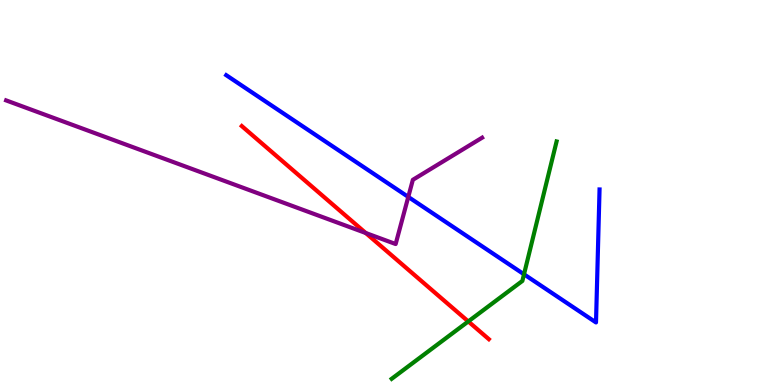[{'lines': ['blue', 'red'], 'intersections': []}, {'lines': ['green', 'red'], 'intersections': [{'x': 6.04, 'y': 1.65}]}, {'lines': ['purple', 'red'], 'intersections': [{'x': 4.72, 'y': 3.95}]}, {'lines': ['blue', 'green'], 'intersections': [{'x': 6.76, 'y': 2.88}]}, {'lines': ['blue', 'purple'], 'intersections': [{'x': 5.27, 'y': 4.89}]}, {'lines': ['green', 'purple'], 'intersections': []}]